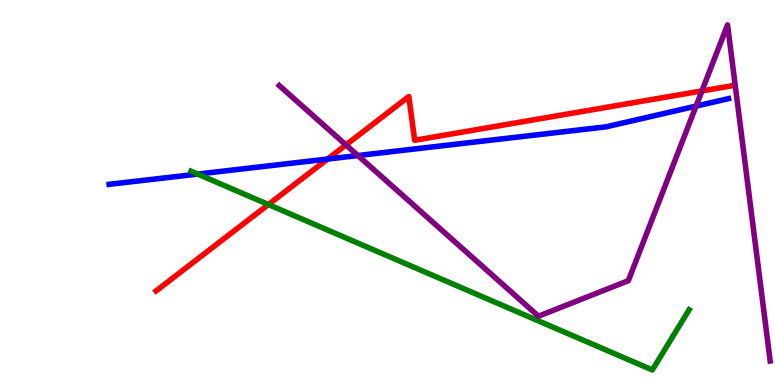[{'lines': ['blue', 'red'], 'intersections': [{'x': 4.23, 'y': 5.87}]}, {'lines': ['green', 'red'], 'intersections': [{'x': 3.46, 'y': 4.69}]}, {'lines': ['purple', 'red'], 'intersections': [{'x': 4.46, 'y': 6.24}, {'x': 9.06, 'y': 7.64}]}, {'lines': ['blue', 'green'], 'intersections': [{'x': 2.55, 'y': 5.48}]}, {'lines': ['blue', 'purple'], 'intersections': [{'x': 4.62, 'y': 5.96}, {'x': 8.98, 'y': 7.24}]}, {'lines': ['green', 'purple'], 'intersections': []}]